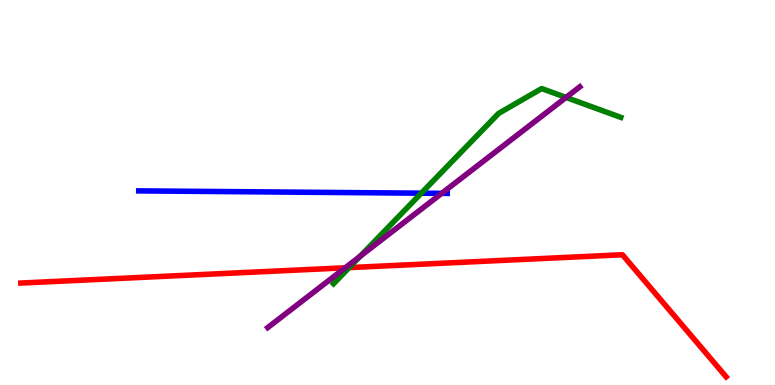[{'lines': ['blue', 'red'], 'intersections': []}, {'lines': ['green', 'red'], 'intersections': [{'x': 4.51, 'y': 3.05}]}, {'lines': ['purple', 'red'], 'intersections': [{'x': 4.45, 'y': 3.04}]}, {'lines': ['blue', 'green'], 'intersections': [{'x': 5.44, 'y': 4.98}]}, {'lines': ['blue', 'purple'], 'intersections': [{'x': 5.7, 'y': 4.98}]}, {'lines': ['green', 'purple'], 'intersections': [{'x': 4.65, 'y': 3.34}, {'x': 7.3, 'y': 7.47}]}]